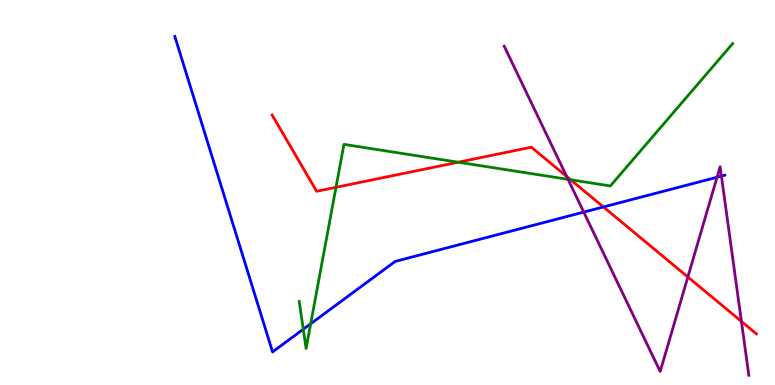[{'lines': ['blue', 'red'], 'intersections': [{'x': 7.79, 'y': 4.62}]}, {'lines': ['green', 'red'], 'intersections': [{'x': 4.34, 'y': 5.13}, {'x': 5.91, 'y': 5.79}, {'x': 7.36, 'y': 5.33}]}, {'lines': ['purple', 'red'], 'intersections': [{'x': 7.31, 'y': 5.42}, {'x': 8.88, 'y': 2.81}, {'x': 9.57, 'y': 1.65}]}, {'lines': ['blue', 'green'], 'intersections': [{'x': 3.91, 'y': 1.45}, {'x': 4.01, 'y': 1.59}]}, {'lines': ['blue', 'purple'], 'intersections': [{'x': 7.53, 'y': 4.49}, {'x': 9.25, 'y': 5.4}, {'x': 9.31, 'y': 5.43}]}, {'lines': ['green', 'purple'], 'intersections': [{'x': 7.33, 'y': 5.34}]}]